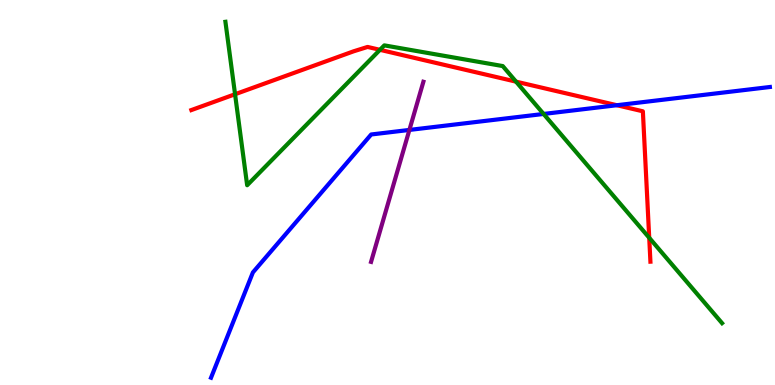[{'lines': ['blue', 'red'], 'intersections': [{'x': 7.96, 'y': 7.27}]}, {'lines': ['green', 'red'], 'intersections': [{'x': 3.03, 'y': 7.55}, {'x': 4.9, 'y': 8.71}, {'x': 6.66, 'y': 7.88}, {'x': 8.38, 'y': 3.82}]}, {'lines': ['purple', 'red'], 'intersections': []}, {'lines': ['blue', 'green'], 'intersections': [{'x': 7.01, 'y': 7.04}]}, {'lines': ['blue', 'purple'], 'intersections': [{'x': 5.28, 'y': 6.63}]}, {'lines': ['green', 'purple'], 'intersections': []}]